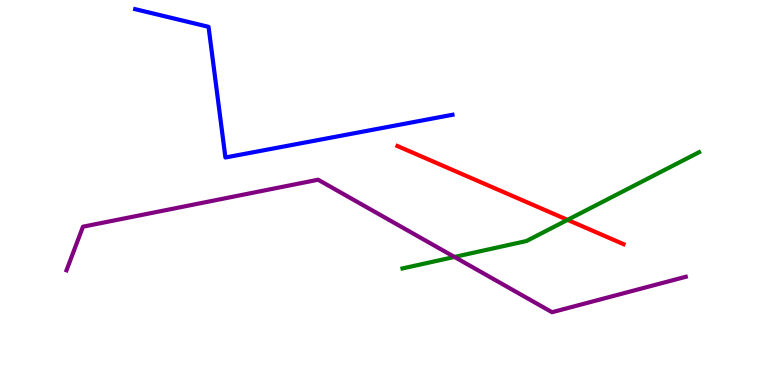[{'lines': ['blue', 'red'], 'intersections': []}, {'lines': ['green', 'red'], 'intersections': [{'x': 7.32, 'y': 4.29}]}, {'lines': ['purple', 'red'], 'intersections': []}, {'lines': ['blue', 'green'], 'intersections': []}, {'lines': ['blue', 'purple'], 'intersections': []}, {'lines': ['green', 'purple'], 'intersections': [{'x': 5.86, 'y': 3.33}]}]